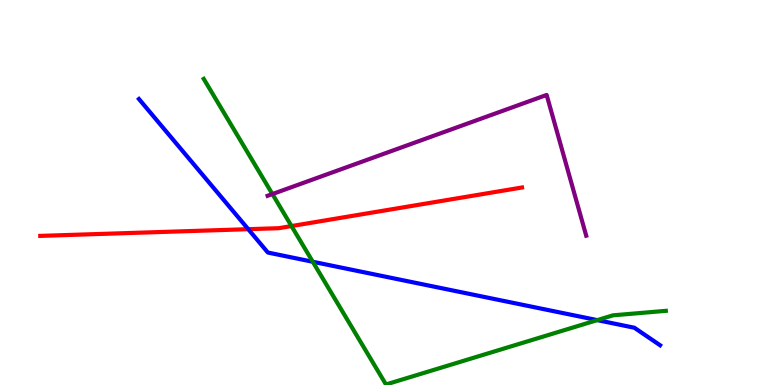[{'lines': ['blue', 'red'], 'intersections': [{'x': 3.2, 'y': 4.05}]}, {'lines': ['green', 'red'], 'intersections': [{'x': 3.76, 'y': 4.13}]}, {'lines': ['purple', 'red'], 'intersections': []}, {'lines': ['blue', 'green'], 'intersections': [{'x': 4.04, 'y': 3.2}, {'x': 7.71, 'y': 1.69}]}, {'lines': ['blue', 'purple'], 'intersections': []}, {'lines': ['green', 'purple'], 'intersections': [{'x': 3.52, 'y': 4.96}]}]